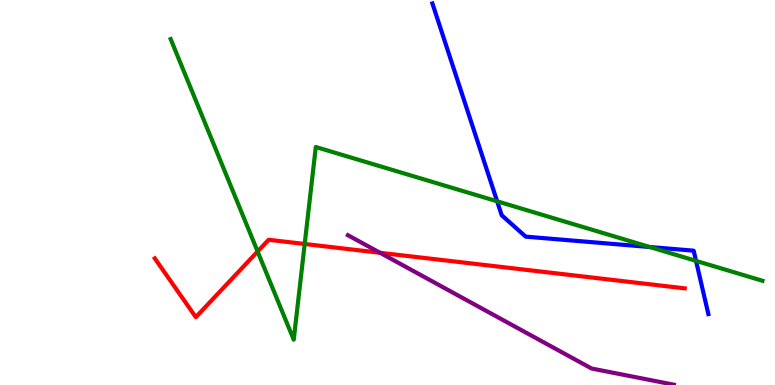[{'lines': ['blue', 'red'], 'intersections': []}, {'lines': ['green', 'red'], 'intersections': [{'x': 3.32, 'y': 3.47}, {'x': 3.93, 'y': 3.66}]}, {'lines': ['purple', 'red'], 'intersections': [{'x': 4.9, 'y': 3.43}]}, {'lines': ['blue', 'green'], 'intersections': [{'x': 6.41, 'y': 4.77}, {'x': 8.38, 'y': 3.58}, {'x': 8.98, 'y': 3.22}]}, {'lines': ['blue', 'purple'], 'intersections': []}, {'lines': ['green', 'purple'], 'intersections': []}]